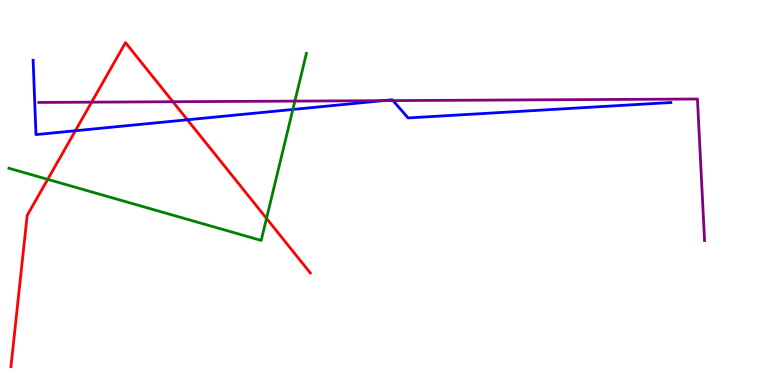[{'lines': ['blue', 'red'], 'intersections': [{'x': 0.973, 'y': 6.6}, {'x': 2.42, 'y': 6.89}]}, {'lines': ['green', 'red'], 'intersections': [{'x': 0.615, 'y': 5.34}, {'x': 3.44, 'y': 4.33}]}, {'lines': ['purple', 'red'], 'intersections': [{'x': 1.18, 'y': 7.35}, {'x': 2.23, 'y': 7.36}]}, {'lines': ['blue', 'green'], 'intersections': [{'x': 3.78, 'y': 7.16}]}, {'lines': ['blue', 'purple'], 'intersections': [{'x': 4.94, 'y': 7.39}, {'x': 5.07, 'y': 7.39}]}, {'lines': ['green', 'purple'], 'intersections': [{'x': 3.8, 'y': 7.37}]}]